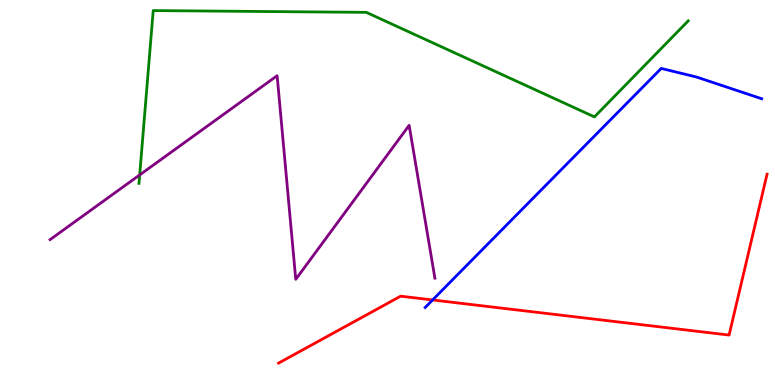[{'lines': ['blue', 'red'], 'intersections': [{'x': 5.58, 'y': 2.21}]}, {'lines': ['green', 'red'], 'intersections': []}, {'lines': ['purple', 'red'], 'intersections': []}, {'lines': ['blue', 'green'], 'intersections': []}, {'lines': ['blue', 'purple'], 'intersections': []}, {'lines': ['green', 'purple'], 'intersections': [{'x': 1.8, 'y': 5.46}]}]